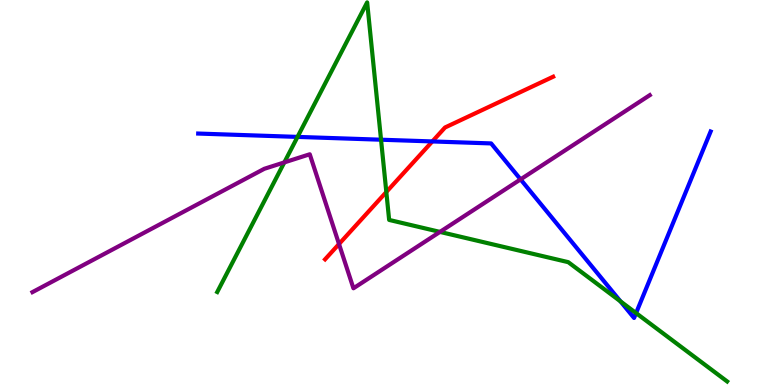[{'lines': ['blue', 'red'], 'intersections': [{'x': 5.58, 'y': 6.33}]}, {'lines': ['green', 'red'], 'intersections': [{'x': 4.98, 'y': 5.01}]}, {'lines': ['purple', 'red'], 'intersections': [{'x': 4.37, 'y': 3.66}]}, {'lines': ['blue', 'green'], 'intersections': [{'x': 3.84, 'y': 6.44}, {'x': 4.92, 'y': 6.37}, {'x': 8.01, 'y': 2.17}, {'x': 8.21, 'y': 1.87}]}, {'lines': ['blue', 'purple'], 'intersections': [{'x': 6.72, 'y': 5.34}]}, {'lines': ['green', 'purple'], 'intersections': [{'x': 3.67, 'y': 5.78}, {'x': 5.68, 'y': 3.98}]}]